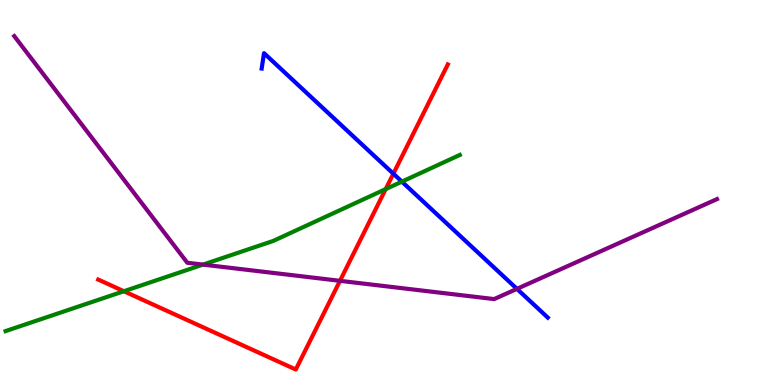[{'lines': ['blue', 'red'], 'intersections': [{'x': 5.08, 'y': 5.49}]}, {'lines': ['green', 'red'], 'intersections': [{'x': 1.6, 'y': 2.44}, {'x': 4.98, 'y': 5.09}]}, {'lines': ['purple', 'red'], 'intersections': [{'x': 4.39, 'y': 2.71}]}, {'lines': ['blue', 'green'], 'intersections': [{'x': 5.19, 'y': 5.28}]}, {'lines': ['blue', 'purple'], 'intersections': [{'x': 6.67, 'y': 2.5}]}, {'lines': ['green', 'purple'], 'intersections': [{'x': 2.62, 'y': 3.13}]}]